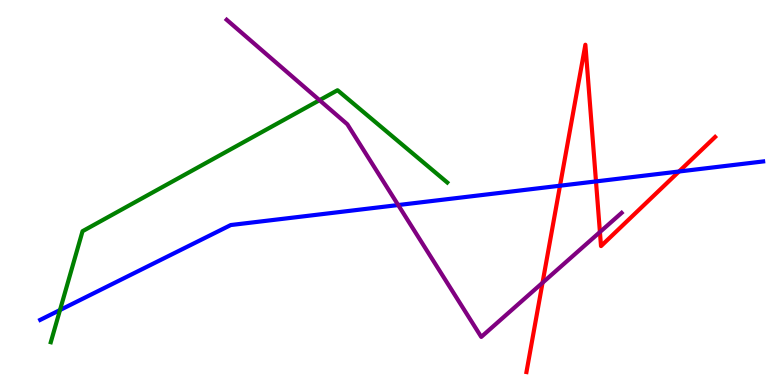[{'lines': ['blue', 'red'], 'intersections': [{'x': 7.23, 'y': 5.18}, {'x': 7.69, 'y': 5.29}, {'x': 8.76, 'y': 5.55}]}, {'lines': ['green', 'red'], 'intersections': []}, {'lines': ['purple', 'red'], 'intersections': [{'x': 7.0, 'y': 2.66}, {'x': 7.74, 'y': 3.97}]}, {'lines': ['blue', 'green'], 'intersections': [{'x': 0.774, 'y': 1.95}]}, {'lines': ['blue', 'purple'], 'intersections': [{'x': 5.14, 'y': 4.67}]}, {'lines': ['green', 'purple'], 'intersections': [{'x': 4.12, 'y': 7.4}]}]